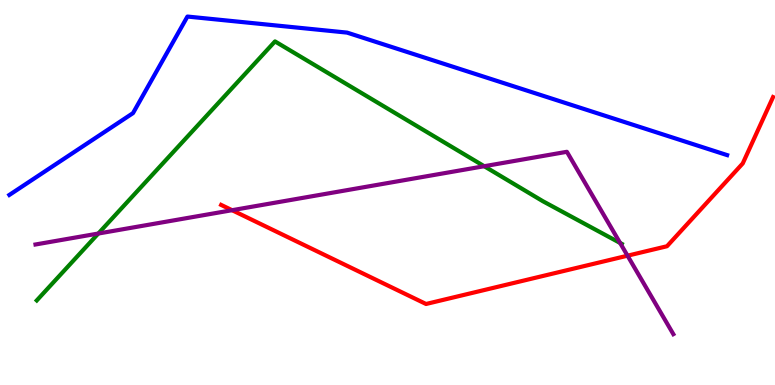[{'lines': ['blue', 'red'], 'intersections': []}, {'lines': ['green', 'red'], 'intersections': []}, {'lines': ['purple', 'red'], 'intersections': [{'x': 2.99, 'y': 4.54}, {'x': 8.1, 'y': 3.36}]}, {'lines': ['blue', 'green'], 'intersections': []}, {'lines': ['blue', 'purple'], 'intersections': []}, {'lines': ['green', 'purple'], 'intersections': [{'x': 1.27, 'y': 3.93}, {'x': 6.25, 'y': 5.68}, {'x': 8.0, 'y': 3.69}]}]